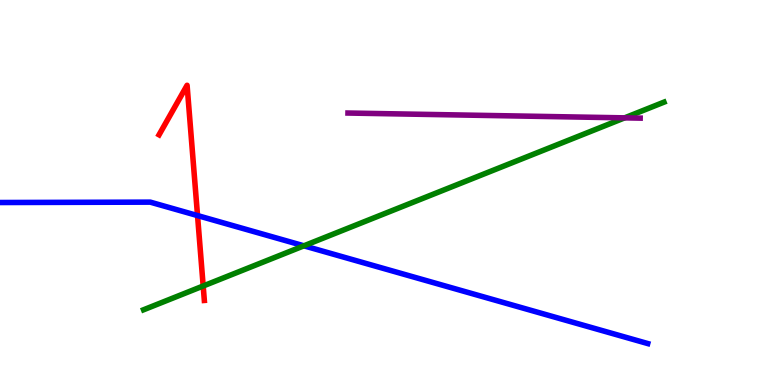[{'lines': ['blue', 'red'], 'intersections': [{'x': 2.55, 'y': 4.4}]}, {'lines': ['green', 'red'], 'intersections': [{'x': 2.62, 'y': 2.57}]}, {'lines': ['purple', 'red'], 'intersections': []}, {'lines': ['blue', 'green'], 'intersections': [{'x': 3.92, 'y': 3.62}]}, {'lines': ['blue', 'purple'], 'intersections': []}, {'lines': ['green', 'purple'], 'intersections': [{'x': 8.06, 'y': 6.94}]}]